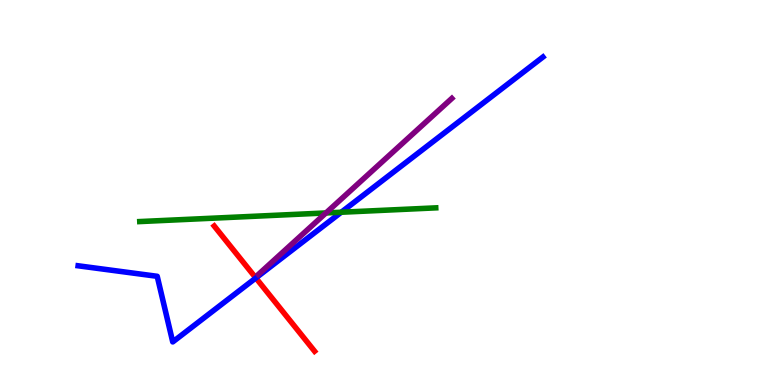[{'lines': ['blue', 'red'], 'intersections': [{'x': 3.3, 'y': 2.78}]}, {'lines': ['green', 'red'], 'intersections': []}, {'lines': ['purple', 'red'], 'intersections': []}, {'lines': ['blue', 'green'], 'intersections': [{'x': 4.4, 'y': 4.49}]}, {'lines': ['blue', 'purple'], 'intersections': []}, {'lines': ['green', 'purple'], 'intersections': [{'x': 4.21, 'y': 4.47}]}]